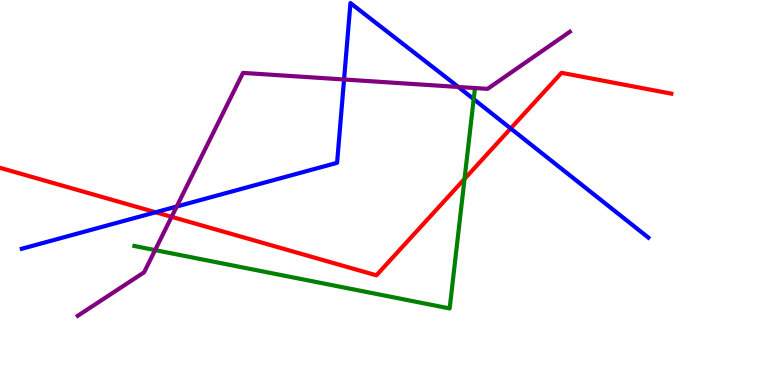[{'lines': ['blue', 'red'], 'intersections': [{'x': 2.01, 'y': 4.49}, {'x': 6.59, 'y': 6.66}]}, {'lines': ['green', 'red'], 'intersections': [{'x': 5.99, 'y': 5.35}]}, {'lines': ['purple', 'red'], 'intersections': [{'x': 2.21, 'y': 4.37}]}, {'lines': ['blue', 'green'], 'intersections': [{'x': 6.11, 'y': 7.42}]}, {'lines': ['blue', 'purple'], 'intersections': [{'x': 2.28, 'y': 4.64}, {'x': 4.44, 'y': 7.94}, {'x': 5.91, 'y': 7.74}]}, {'lines': ['green', 'purple'], 'intersections': [{'x': 2.0, 'y': 3.5}]}]